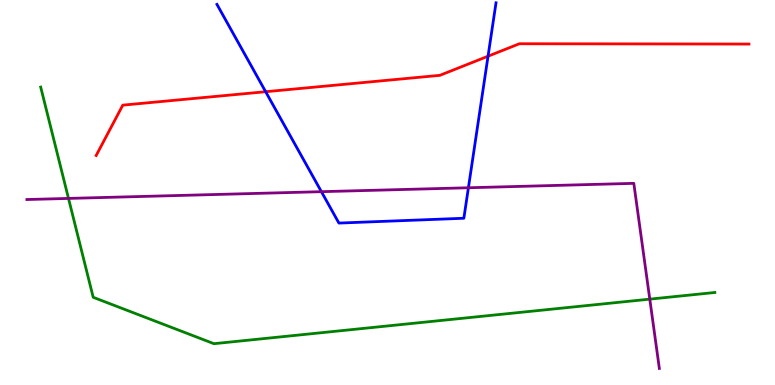[{'lines': ['blue', 'red'], 'intersections': [{'x': 3.43, 'y': 7.62}, {'x': 6.3, 'y': 8.54}]}, {'lines': ['green', 'red'], 'intersections': []}, {'lines': ['purple', 'red'], 'intersections': []}, {'lines': ['blue', 'green'], 'intersections': []}, {'lines': ['blue', 'purple'], 'intersections': [{'x': 4.15, 'y': 5.02}, {'x': 6.04, 'y': 5.12}]}, {'lines': ['green', 'purple'], 'intersections': [{'x': 0.884, 'y': 4.85}, {'x': 8.38, 'y': 2.23}]}]